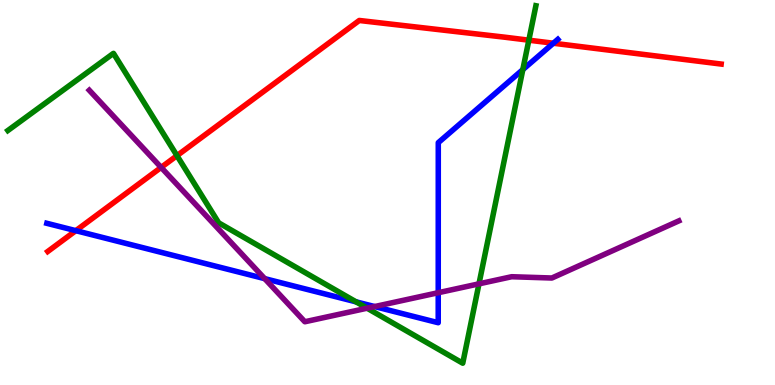[{'lines': ['blue', 'red'], 'intersections': [{'x': 0.978, 'y': 4.01}, {'x': 7.14, 'y': 8.88}]}, {'lines': ['green', 'red'], 'intersections': [{'x': 2.28, 'y': 5.96}, {'x': 6.82, 'y': 8.96}]}, {'lines': ['purple', 'red'], 'intersections': [{'x': 2.08, 'y': 5.65}]}, {'lines': ['blue', 'green'], 'intersections': [{'x': 4.59, 'y': 2.16}, {'x': 6.75, 'y': 8.19}]}, {'lines': ['blue', 'purple'], 'intersections': [{'x': 3.42, 'y': 2.76}, {'x': 4.83, 'y': 2.04}, {'x': 5.65, 'y': 2.4}]}, {'lines': ['green', 'purple'], 'intersections': [{'x': 4.74, 'y': 1.99}, {'x': 6.18, 'y': 2.63}]}]